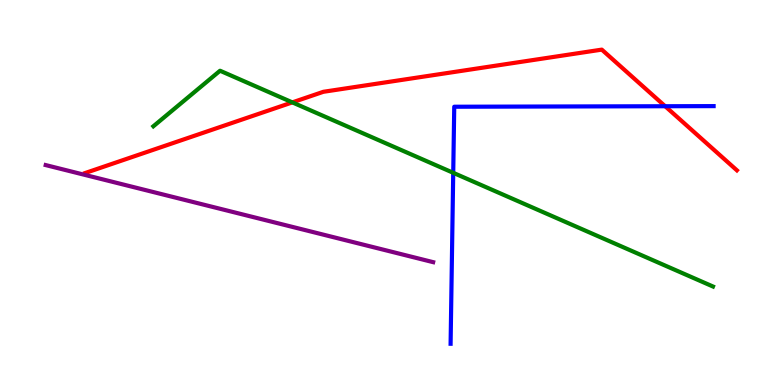[{'lines': ['blue', 'red'], 'intersections': [{'x': 8.58, 'y': 7.24}]}, {'lines': ['green', 'red'], 'intersections': [{'x': 3.77, 'y': 7.34}]}, {'lines': ['purple', 'red'], 'intersections': []}, {'lines': ['blue', 'green'], 'intersections': [{'x': 5.85, 'y': 5.51}]}, {'lines': ['blue', 'purple'], 'intersections': []}, {'lines': ['green', 'purple'], 'intersections': []}]